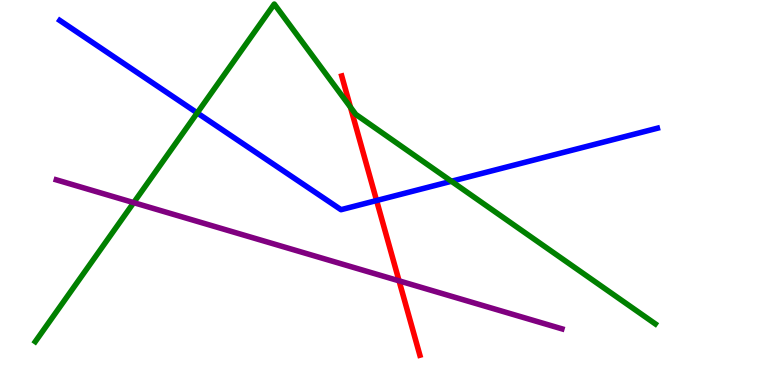[{'lines': ['blue', 'red'], 'intersections': [{'x': 4.86, 'y': 4.79}]}, {'lines': ['green', 'red'], 'intersections': [{'x': 4.52, 'y': 7.22}]}, {'lines': ['purple', 'red'], 'intersections': [{'x': 5.15, 'y': 2.71}]}, {'lines': ['blue', 'green'], 'intersections': [{'x': 2.54, 'y': 7.07}, {'x': 5.82, 'y': 5.29}]}, {'lines': ['blue', 'purple'], 'intersections': []}, {'lines': ['green', 'purple'], 'intersections': [{'x': 1.73, 'y': 4.74}]}]